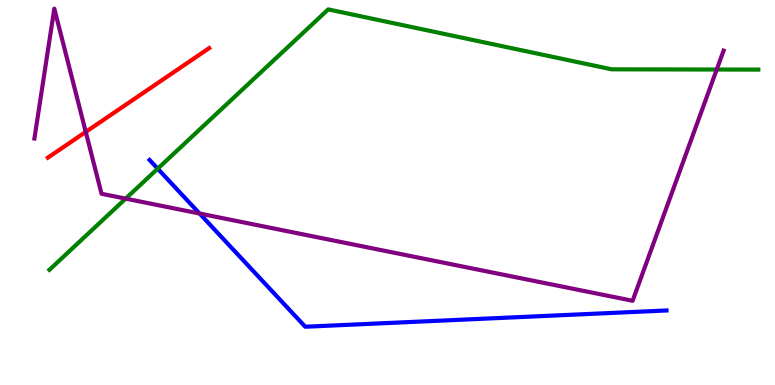[{'lines': ['blue', 'red'], 'intersections': []}, {'lines': ['green', 'red'], 'intersections': []}, {'lines': ['purple', 'red'], 'intersections': [{'x': 1.11, 'y': 6.57}]}, {'lines': ['blue', 'green'], 'intersections': [{'x': 2.03, 'y': 5.62}]}, {'lines': ['blue', 'purple'], 'intersections': [{'x': 2.58, 'y': 4.45}]}, {'lines': ['green', 'purple'], 'intersections': [{'x': 1.62, 'y': 4.84}, {'x': 9.25, 'y': 8.19}]}]